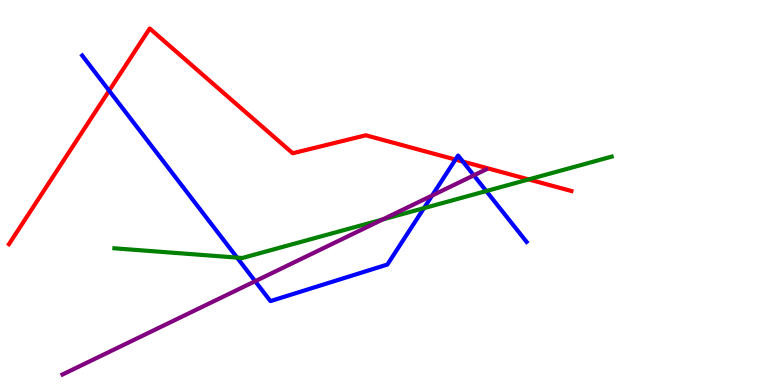[{'lines': ['blue', 'red'], 'intersections': [{'x': 1.41, 'y': 7.65}, {'x': 5.88, 'y': 5.86}, {'x': 5.97, 'y': 5.8}]}, {'lines': ['green', 'red'], 'intersections': [{'x': 6.82, 'y': 5.34}]}, {'lines': ['purple', 'red'], 'intersections': []}, {'lines': ['blue', 'green'], 'intersections': [{'x': 3.06, 'y': 3.31}, {'x': 5.47, 'y': 4.59}, {'x': 6.27, 'y': 5.04}]}, {'lines': ['blue', 'purple'], 'intersections': [{'x': 3.29, 'y': 2.7}, {'x': 5.58, 'y': 4.92}, {'x': 6.11, 'y': 5.45}]}, {'lines': ['green', 'purple'], 'intersections': [{'x': 4.94, 'y': 4.3}]}]